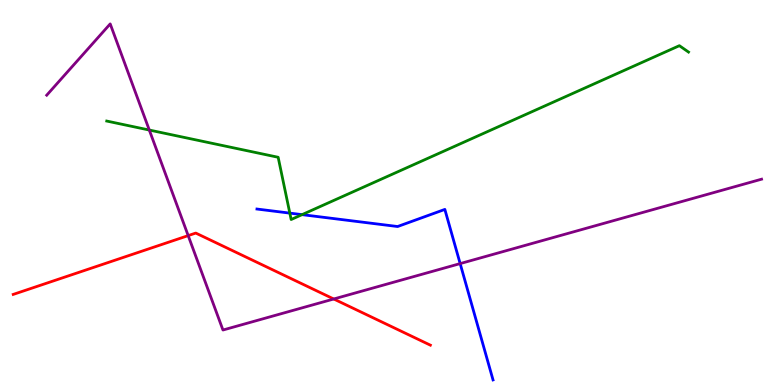[{'lines': ['blue', 'red'], 'intersections': []}, {'lines': ['green', 'red'], 'intersections': []}, {'lines': ['purple', 'red'], 'intersections': [{'x': 2.43, 'y': 3.88}, {'x': 4.31, 'y': 2.23}]}, {'lines': ['blue', 'green'], 'intersections': [{'x': 3.74, 'y': 4.46}, {'x': 3.9, 'y': 4.42}]}, {'lines': ['blue', 'purple'], 'intersections': [{'x': 5.94, 'y': 3.15}]}, {'lines': ['green', 'purple'], 'intersections': [{'x': 1.93, 'y': 6.62}]}]